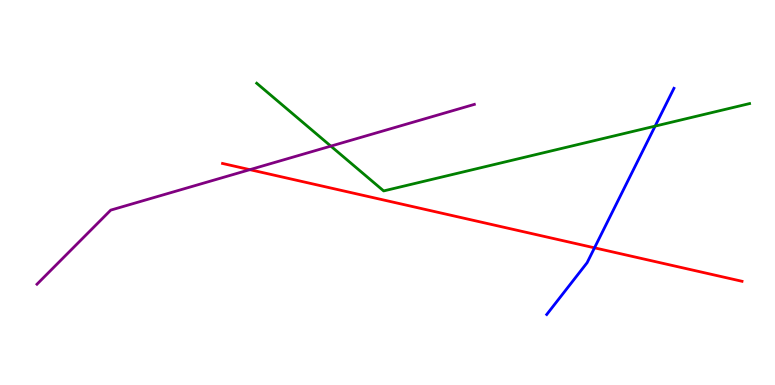[{'lines': ['blue', 'red'], 'intersections': [{'x': 7.67, 'y': 3.56}]}, {'lines': ['green', 'red'], 'intersections': []}, {'lines': ['purple', 'red'], 'intersections': [{'x': 3.22, 'y': 5.59}]}, {'lines': ['blue', 'green'], 'intersections': [{'x': 8.45, 'y': 6.72}]}, {'lines': ['blue', 'purple'], 'intersections': []}, {'lines': ['green', 'purple'], 'intersections': [{'x': 4.27, 'y': 6.2}]}]